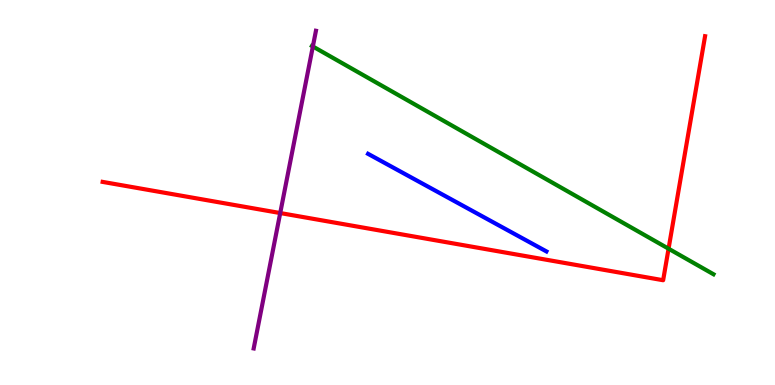[{'lines': ['blue', 'red'], 'intersections': []}, {'lines': ['green', 'red'], 'intersections': [{'x': 8.63, 'y': 3.54}]}, {'lines': ['purple', 'red'], 'intersections': [{'x': 3.62, 'y': 4.47}]}, {'lines': ['blue', 'green'], 'intersections': []}, {'lines': ['blue', 'purple'], 'intersections': []}, {'lines': ['green', 'purple'], 'intersections': [{'x': 4.04, 'y': 8.79}]}]